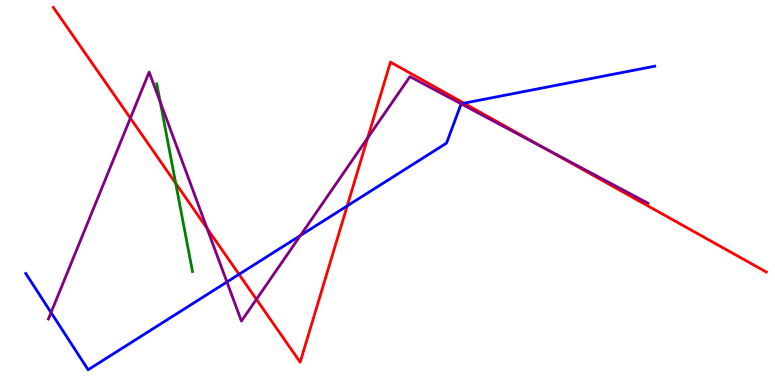[{'lines': ['blue', 'red'], 'intersections': [{'x': 3.08, 'y': 2.87}, {'x': 4.48, 'y': 4.65}, {'x': 5.99, 'y': 7.32}]}, {'lines': ['green', 'red'], 'intersections': [{'x': 2.27, 'y': 5.24}]}, {'lines': ['purple', 'red'], 'intersections': [{'x': 1.68, 'y': 6.93}, {'x': 2.67, 'y': 4.07}, {'x': 3.31, 'y': 2.23}, {'x': 4.74, 'y': 6.42}, {'x': 7.04, 'y': 6.13}]}, {'lines': ['blue', 'green'], 'intersections': []}, {'lines': ['blue', 'purple'], 'intersections': [{'x': 0.659, 'y': 1.88}, {'x': 2.93, 'y': 2.68}, {'x': 3.88, 'y': 3.88}, {'x': 5.95, 'y': 7.3}]}, {'lines': ['green', 'purple'], 'intersections': [{'x': 2.07, 'y': 7.35}]}]